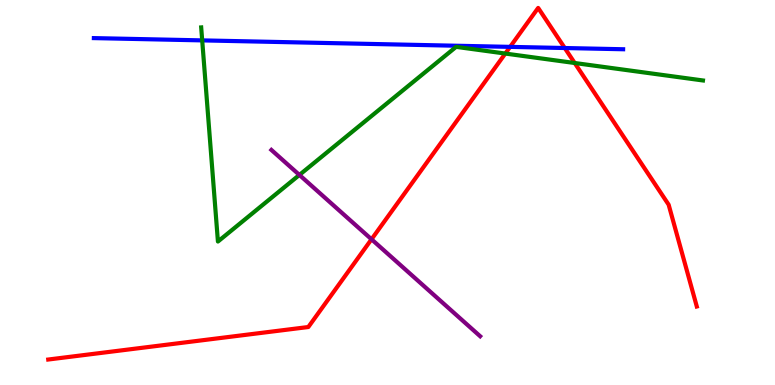[{'lines': ['blue', 'red'], 'intersections': [{'x': 6.58, 'y': 8.78}, {'x': 7.29, 'y': 8.75}]}, {'lines': ['green', 'red'], 'intersections': [{'x': 6.52, 'y': 8.61}, {'x': 7.42, 'y': 8.36}]}, {'lines': ['purple', 'red'], 'intersections': [{'x': 4.79, 'y': 3.78}]}, {'lines': ['blue', 'green'], 'intersections': [{'x': 2.61, 'y': 8.95}]}, {'lines': ['blue', 'purple'], 'intersections': []}, {'lines': ['green', 'purple'], 'intersections': [{'x': 3.86, 'y': 5.46}]}]